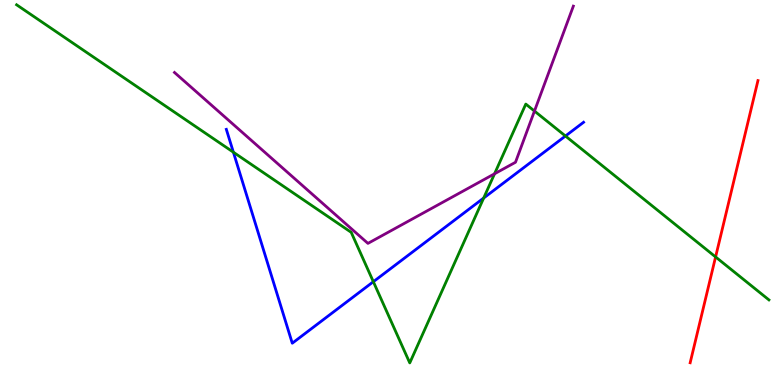[{'lines': ['blue', 'red'], 'intersections': []}, {'lines': ['green', 'red'], 'intersections': [{'x': 9.23, 'y': 3.33}]}, {'lines': ['purple', 'red'], 'intersections': []}, {'lines': ['blue', 'green'], 'intersections': [{'x': 3.01, 'y': 6.05}, {'x': 4.82, 'y': 2.68}, {'x': 6.24, 'y': 4.86}, {'x': 7.3, 'y': 6.47}]}, {'lines': ['blue', 'purple'], 'intersections': []}, {'lines': ['green', 'purple'], 'intersections': [{'x': 6.38, 'y': 5.49}, {'x': 6.9, 'y': 7.12}]}]